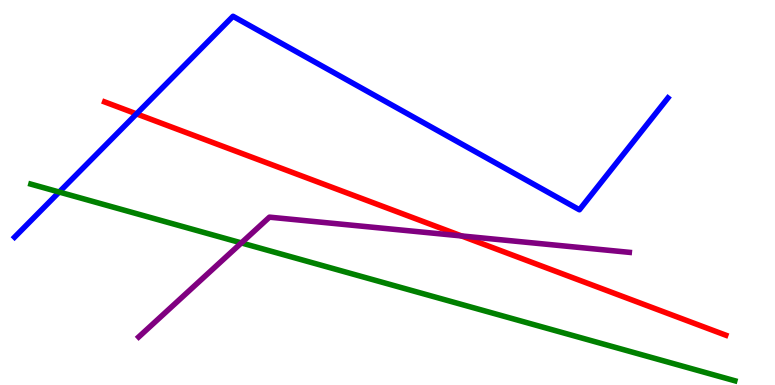[{'lines': ['blue', 'red'], 'intersections': [{'x': 1.76, 'y': 7.04}]}, {'lines': ['green', 'red'], 'intersections': []}, {'lines': ['purple', 'red'], 'intersections': [{'x': 5.95, 'y': 3.87}]}, {'lines': ['blue', 'green'], 'intersections': [{'x': 0.764, 'y': 5.01}]}, {'lines': ['blue', 'purple'], 'intersections': []}, {'lines': ['green', 'purple'], 'intersections': [{'x': 3.11, 'y': 3.69}]}]